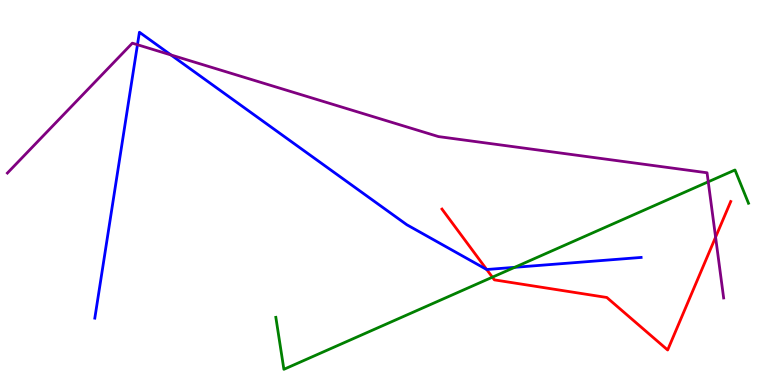[{'lines': ['blue', 'red'], 'intersections': [{'x': 6.28, 'y': 3.0}]}, {'lines': ['green', 'red'], 'intersections': [{'x': 6.35, 'y': 2.8}]}, {'lines': ['purple', 'red'], 'intersections': [{'x': 9.23, 'y': 3.84}]}, {'lines': ['blue', 'green'], 'intersections': [{'x': 6.64, 'y': 3.06}]}, {'lines': ['blue', 'purple'], 'intersections': [{'x': 1.77, 'y': 8.84}, {'x': 2.21, 'y': 8.57}]}, {'lines': ['green', 'purple'], 'intersections': [{'x': 9.14, 'y': 5.28}]}]